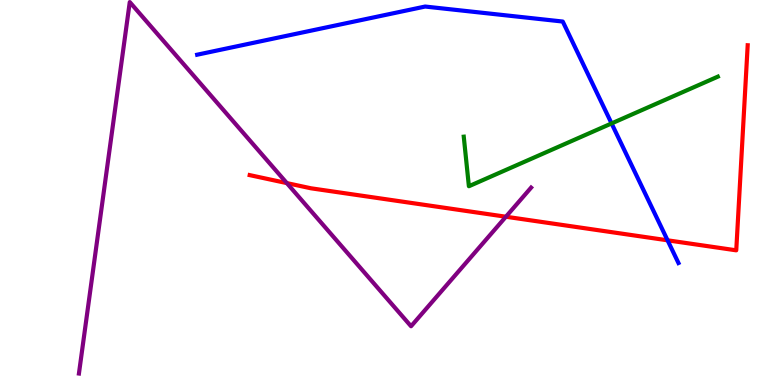[{'lines': ['blue', 'red'], 'intersections': [{'x': 8.61, 'y': 3.76}]}, {'lines': ['green', 'red'], 'intersections': []}, {'lines': ['purple', 'red'], 'intersections': [{'x': 3.7, 'y': 5.24}, {'x': 6.53, 'y': 4.37}]}, {'lines': ['blue', 'green'], 'intersections': [{'x': 7.89, 'y': 6.79}]}, {'lines': ['blue', 'purple'], 'intersections': []}, {'lines': ['green', 'purple'], 'intersections': []}]